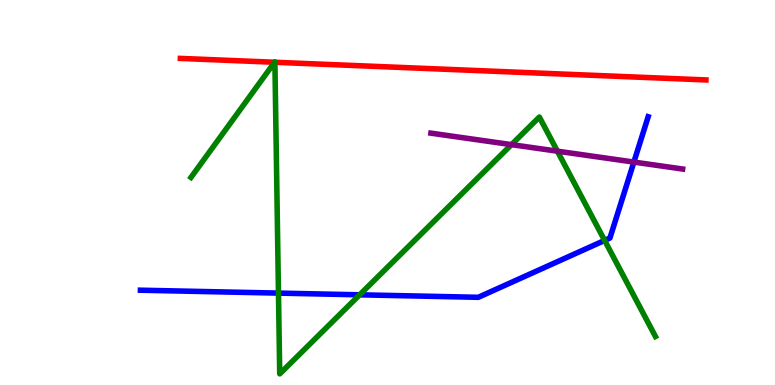[{'lines': ['blue', 'red'], 'intersections': []}, {'lines': ['green', 'red'], 'intersections': [{'x': 3.54, 'y': 8.38}, {'x': 3.55, 'y': 8.38}]}, {'lines': ['purple', 'red'], 'intersections': []}, {'lines': ['blue', 'green'], 'intersections': [{'x': 3.59, 'y': 2.39}, {'x': 4.64, 'y': 2.34}, {'x': 7.8, 'y': 3.76}]}, {'lines': ['blue', 'purple'], 'intersections': [{'x': 8.18, 'y': 5.79}]}, {'lines': ['green', 'purple'], 'intersections': [{'x': 6.6, 'y': 6.24}, {'x': 7.19, 'y': 6.07}]}]